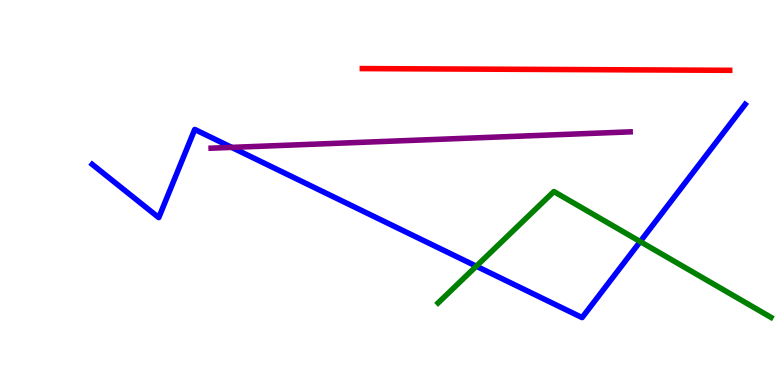[{'lines': ['blue', 'red'], 'intersections': []}, {'lines': ['green', 'red'], 'intersections': []}, {'lines': ['purple', 'red'], 'intersections': []}, {'lines': ['blue', 'green'], 'intersections': [{'x': 6.15, 'y': 3.09}, {'x': 8.26, 'y': 3.73}]}, {'lines': ['blue', 'purple'], 'intersections': [{'x': 2.99, 'y': 6.17}]}, {'lines': ['green', 'purple'], 'intersections': []}]